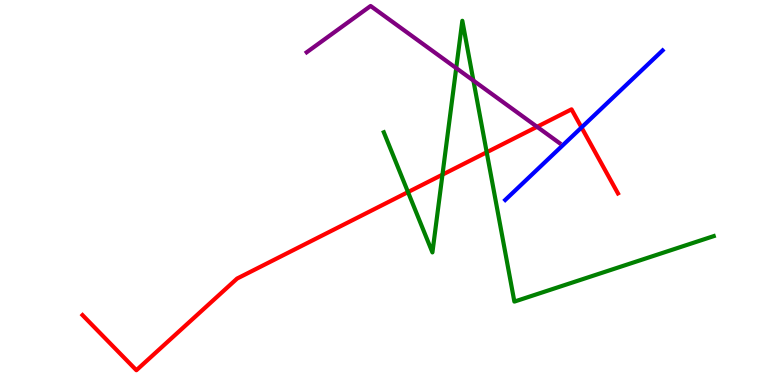[{'lines': ['blue', 'red'], 'intersections': [{'x': 7.5, 'y': 6.69}]}, {'lines': ['green', 'red'], 'intersections': [{'x': 5.26, 'y': 5.01}, {'x': 5.71, 'y': 5.46}, {'x': 6.28, 'y': 6.04}]}, {'lines': ['purple', 'red'], 'intersections': [{'x': 6.93, 'y': 6.71}]}, {'lines': ['blue', 'green'], 'intersections': []}, {'lines': ['blue', 'purple'], 'intersections': []}, {'lines': ['green', 'purple'], 'intersections': [{'x': 5.89, 'y': 8.23}, {'x': 6.11, 'y': 7.91}]}]